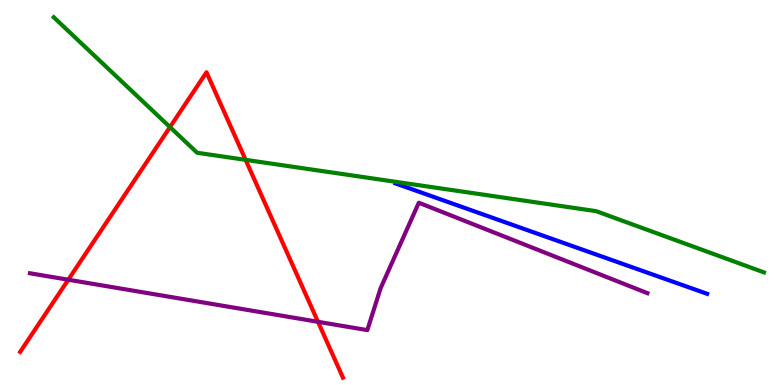[{'lines': ['blue', 'red'], 'intersections': []}, {'lines': ['green', 'red'], 'intersections': [{'x': 2.19, 'y': 6.7}, {'x': 3.17, 'y': 5.85}]}, {'lines': ['purple', 'red'], 'intersections': [{'x': 0.881, 'y': 2.73}, {'x': 4.1, 'y': 1.64}]}, {'lines': ['blue', 'green'], 'intersections': []}, {'lines': ['blue', 'purple'], 'intersections': []}, {'lines': ['green', 'purple'], 'intersections': []}]